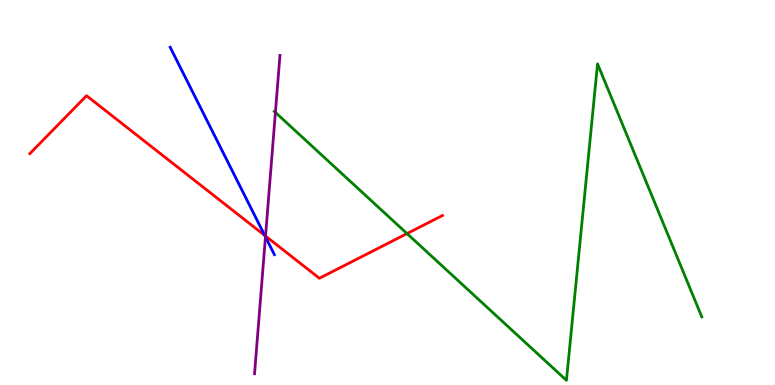[{'lines': ['blue', 'red'], 'intersections': [{'x': 3.42, 'y': 3.89}]}, {'lines': ['green', 'red'], 'intersections': [{'x': 5.25, 'y': 3.93}]}, {'lines': ['purple', 'red'], 'intersections': [{'x': 3.43, 'y': 3.87}]}, {'lines': ['blue', 'green'], 'intersections': []}, {'lines': ['blue', 'purple'], 'intersections': [{'x': 3.43, 'y': 3.85}]}, {'lines': ['green', 'purple'], 'intersections': [{'x': 3.55, 'y': 7.08}]}]